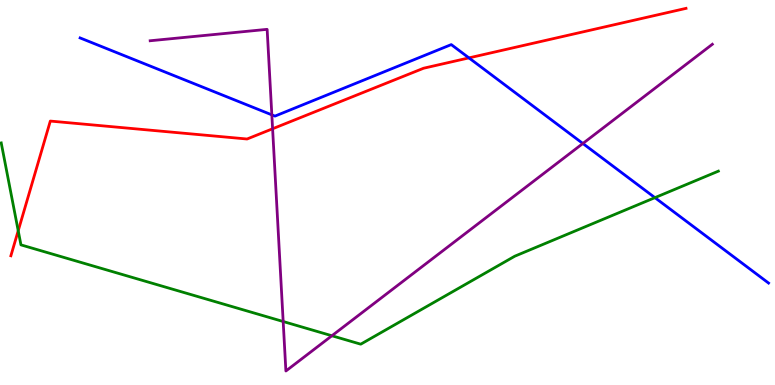[{'lines': ['blue', 'red'], 'intersections': [{'x': 6.05, 'y': 8.5}]}, {'lines': ['green', 'red'], 'intersections': [{'x': 0.235, 'y': 4.01}]}, {'lines': ['purple', 'red'], 'intersections': [{'x': 3.52, 'y': 6.66}]}, {'lines': ['blue', 'green'], 'intersections': [{'x': 8.45, 'y': 4.87}]}, {'lines': ['blue', 'purple'], 'intersections': [{'x': 3.51, 'y': 7.02}, {'x': 7.52, 'y': 6.27}]}, {'lines': ['green', 'purple'], 'intersections': [{'x': 3.65, 'y': 1.65}, {'x': 4.28, 'y': 1.28}]}]